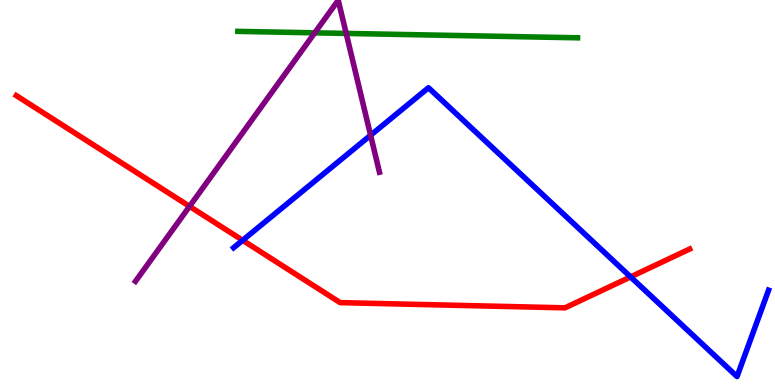[{'lines': ['blue', 'red'], 'intersections': [{'x': 3.13, 'y': 3.76}, {'x': 8.14, 'y': 2.81}]}, {'lines': ['green', 'red'], 'intersections': []}, {'lines': ['purple', 'red'], 'intersections': [{'x': 2.45, 'y': 4.64}]}, {'lines': ['blue', 'green'], 'intersections': []}, {'lines': ['blue', 'purple'], 'intersections': [{'x': 4.78, 'y': 6.49}]}, {'lines': ['green', 'purple'], 'intersections': [{'x': 4.06, 'y': 9.15}, {'x': 4.47, 'y': 9.13}]}]